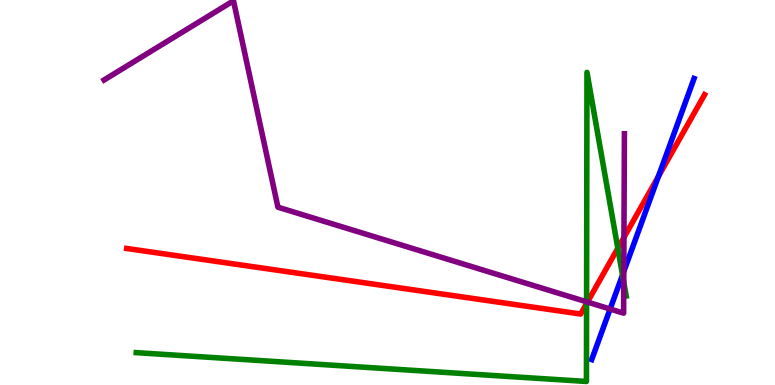[{'lines': ['blue', 'red'], 'intersections': [{'x': 8.5, 'y': 5.42}]}, {'lines': ['green', 'red'], 'intersections': [{'x': 7.57, 'y': 2.12}, {'x': 7.97, 'y': 3.55}]}, {'lines': ['purple', 'red'], 'intersections': [{'x': 7.58, 'y': 2.15}, {'x': 8.05, 'y': 3.83}]}, {'lines': ['blue', 'green'], 'intersections': [{'x': 8.03, 'y': 2.86}]}, {'lines': ['blue', 'purple'], 'intersections': [{'x': 7.87, 'y': 1.97}, {'x': 8.05, 'y': 2.95}]}, {'lines': ['green', 'purple'], 'intersections': [{'x': 7.57, 'y': 2.16}, {'x': 8.05, 'y': 2.67}]}]